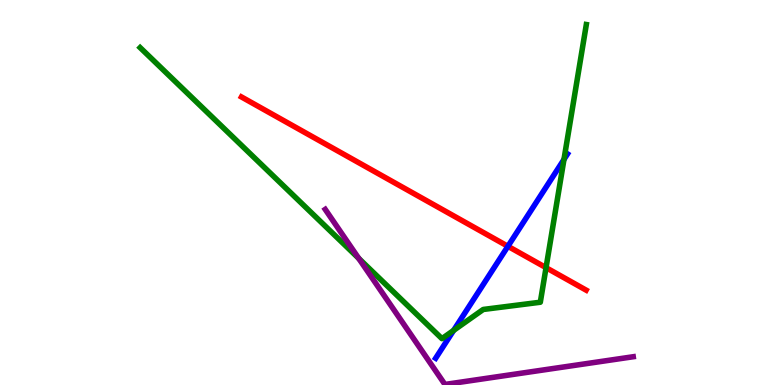[{'lines': ['blue', 'red'], 'intersections': [{'x': 6.55, 'y': 3.6}]}, {'lines': ['green', 'red'], 'intersections': [{'x': 7.05, 'y': 3.05}]}, {'lines': ['purple', 'red'], 'intersections': []}, {'lines': ['blue', 'green'], 'intersections': [{'x': 5.85, 'y': 1.42}, {'x': 7.28, 'y': 5.86}]}, {'lines': ['blue', 'purple'], 'intersections': []}, {'lines': ['green', 'purple'], 'intersections': [{'x': 4.63, 'y': 3.29}]}]